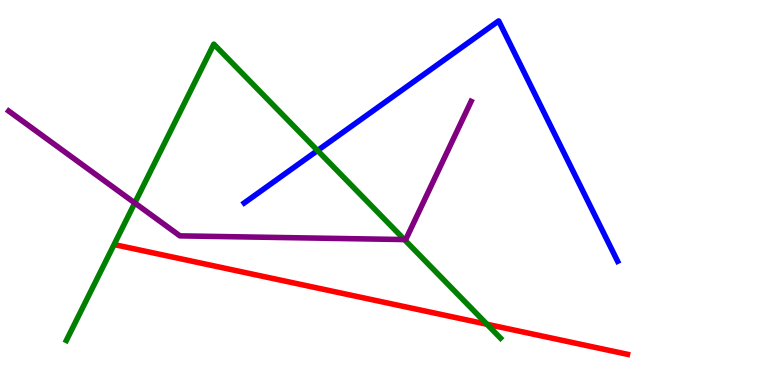[{'lines': ['blue', 'red'], 'intersections': []}, {'lines': ['green', 'red'], 'intersections': [{'x': 6.28, 'y': 1.58}]}, {'lines': ['purple', 'red'], 'intersections': []}, {'lines': ['blue', 'green'], 'intersections': [{'x': 4.1, 'y': 6.09}]}, {'lines': ['blue', 'purple'], 'intersections': []}, {'lines': ['green', 'purple'], 'intersections': [{'x': 1.74, 'y': 4.73}, {'x': 5.22, 'y': 3.78}]}]